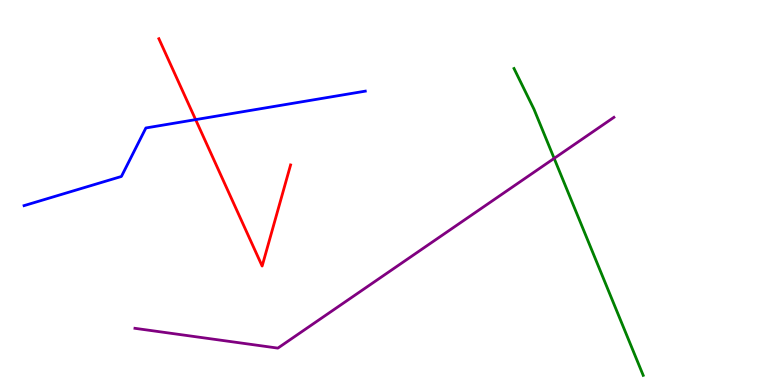[{'lines': ['blue', 'red'], 'intersections': [{'x': 2.52, 'y': 6.89}]}, {'lines': ['green', 'red'], 'intersections': []}, {'lines': ['purple', 'red'], 'intersections': []}, {'lines': ['blue', 'green'], 'intersections': []}, {'lines': ['blue', 'purple'], 'intersections': []}, {'lines': ['green', 'purple'], 'intersections': [{'x': 7.15, 'y': 5.89}]}]